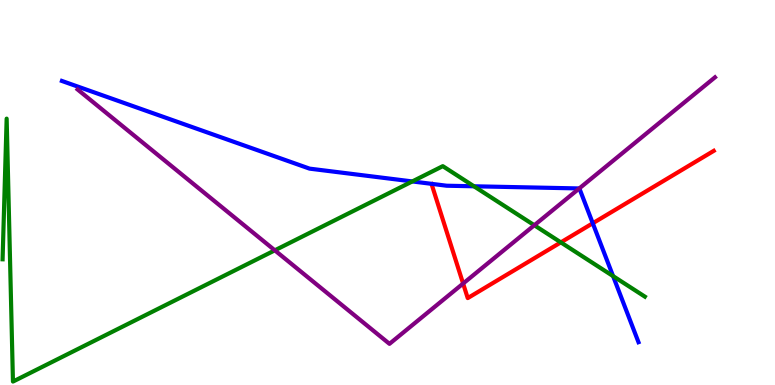[{'lines': ['blue', 'red'], 'intersections': [{'x': 7.65, 'y': 4.2}]}, {'lines': ['green', 'red'], 'intersections': [{'x': 7.24, 'y': 3.7}]}, {'lines': ['purple', 'red'], 'intersections': [{'x': 5.98, 'y': 2.64}]}, {'lines': ['blue', 'green'], 'intersections': [{'x': 5.32, 'y': 5.29}, {'x': 6.12, 'y': 5.16}, {'x': 7.91, 'y': 2.83}]}, {'lines': ['blue', 'purple'], 'intersections': [{'x': 7.47, 'y': 5.11}]}, {'lines': ['green', 'purple'], 'intersections': [{'x': 3.55, 'y': 3.5}, {'x': 6.89, 'y': 4.15}]}]